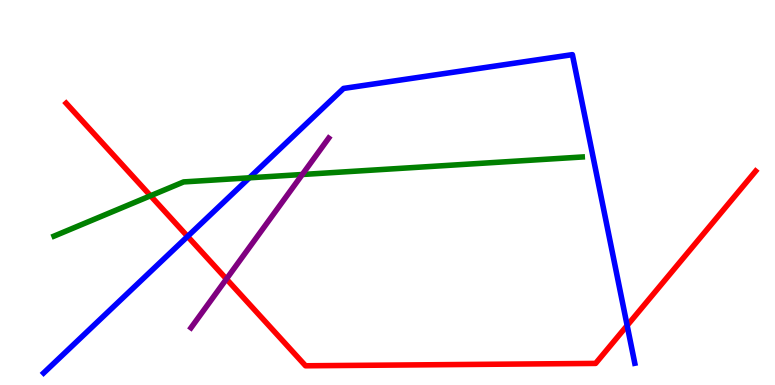[{'lines': ['blue', 'red'], 'intersections': [{'x': 2.42, 'y': 3.86}, {'x': 8.09, 'y': 1.55}]}, {'lines': ['green', 'red'], 'intersections': [{'x': 1.94, 'y': 4.92}]}, {'lines': ['purple', 'red'], 'intersections': [{'x': 2.92, 'y': 2.75}]}, {'lines': ['blue', 'green'], 'intersections': [{'x': 3.22, 'y': 5.38}]}, {'lines': ['blue', 'purple'], 'intersections': []}, {'lines': ['green', 'purple'], 'intersections': [{'x': 3.9, 'y': 5.47}]}]